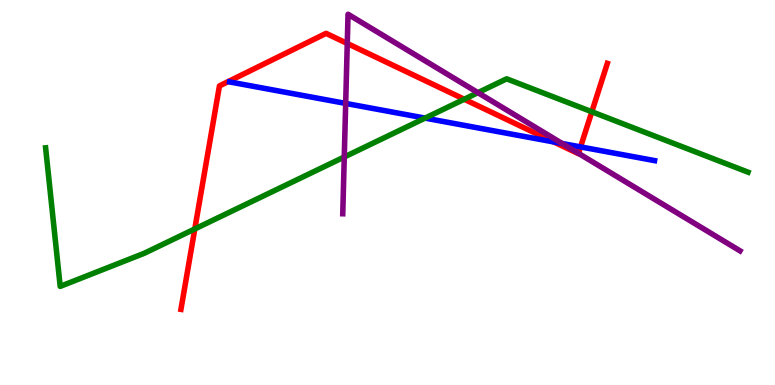[{'lines': ['blue', 'red'], 'intersections': [{'x': 7.15, 'y': 6.31}, {'x': 7.49, 'y': 6.18}]}, {'lines': ['green', 'red'], 'intersections': [{'x': 2.51, 'y': 4.05}, {'x': 5.99, 'y': 7.42}, {'x': 7.64, 'y': 7.1}]}, {'lines': ['purple', 'red'], 'intersections': [{'x': 4.48, 'y': 8.87}, {'x': 7.46, 'y': 6.02}]}, {'lines': ['blue', 'green'], 'intersections': [{'x': 5.48, 'y': 6.93}]}, {'lines': ['blue', 'purple'], 'intersections': [{'x': 4.46, 'y': 7.31}, {'x': 7.25, 'y': 6.27}]}, {'lines': ['green', 'purple'], 'intersections': [{'x': 4.44, 'y': 5.92}, {'x': 6.17, 'y': 7.59}]}]